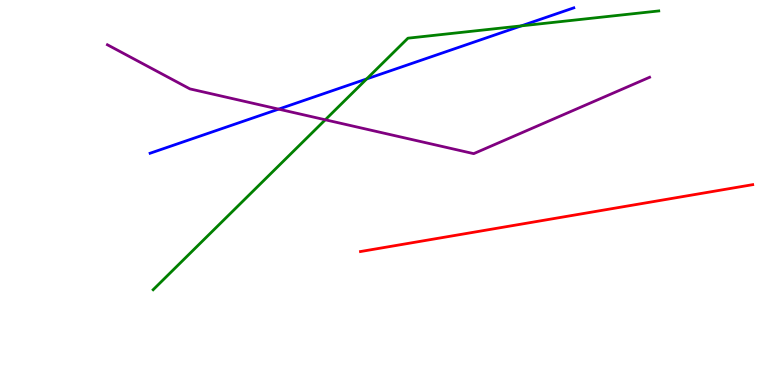[{'lines': ['blue', 'red'], 'intersections': []}, {'lines': ['green', 'red'], 'intersections': []}, {'lines': ['purple', 'red'], 'intersections': []}, {'lines': ['blue', 'green'], 'intersections': [{'x': 4.73, 'y': 7.95}, {'x': 6.73, 'y': 9.33}]}, {'lines': ['blue', 'purple'], 'intersections': [{'x': 3.6, 'y': 7.17}]}, {'lines': ['green', 'purple'], 'intersections': [{'x': 4.2, 'y': 6.89}]}]